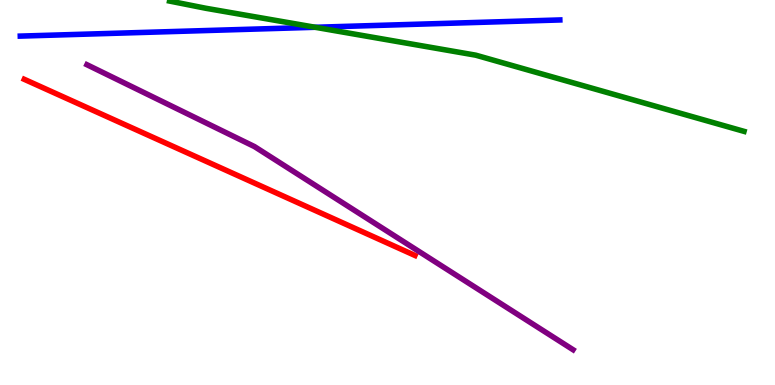[{'lines': ['blue', 'red'], 'intersections': []}, {'lines': ['green', 'red'], 'intersections': []}, {'lines': ['purple', 'red'], 'intersections': []}, {'lines': ['blue', 'green'], 'intersections': [{'x': 4.07, 'y': 9.29}]}, {'lines': ['blue', 'purple'], 'intersections': []}, {'lines': ['green', 'purple'], 'intersections': []}]